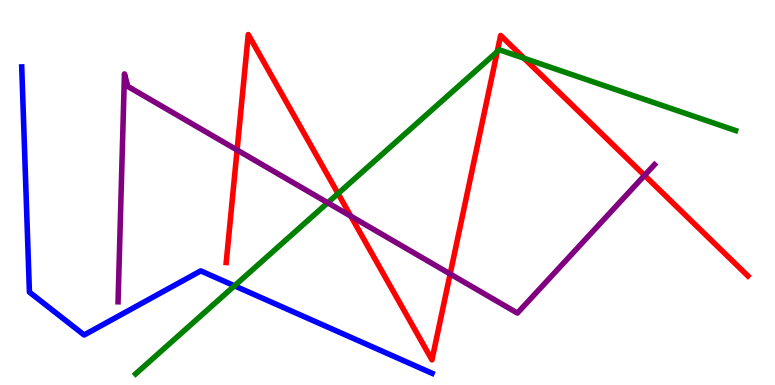[{'lines': ['blue', 'red'], 'intersections': []}, {'lines': ['green', 'red'], 'intersections': [{'x': 4.36, 'y': 4.97}, {'x': 6.42, 'y': 8.66}, {'x': 6.76, 'y': 8.49}]}, {'lines': ['purple', 'red'], 'intersections': [{'x': 3.06, 'y': 6.1}, {'x': 4.53, 'y': 4.38}, {'x': 5.81, 'y': 2.88}, {'x': 8.32, 'y': 5.44}]}, {'lines': ['blue', 'green'], 'intersections': [{'x': 3.03, 'y': 2.58}]}, {'lines': ['blue', 'purple'], 'intersections': []}, {'lines': ['green', 'purple'], 'intersections': [{'x': 4.23, 'y': 4.73}]}]